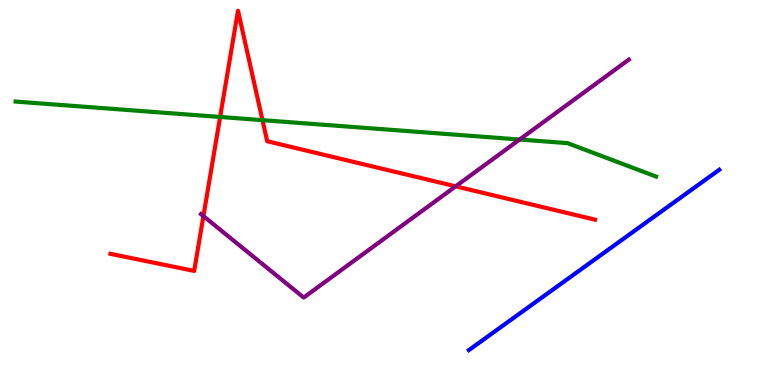[{'lines': ['blue', 'red'], 'intersections': []}, {'lines': ['green', 'red'], 'intersections': [{'x': 2.84, 'y': 6.96}, {'x': 3.39, 'y': 6.88}]}, {'lines': ['purple', 'red'], 'intersections': [{'x': 2.62, 'y': 4.39}, {'x': 5.88, 'y': 5.16}]}, {'lines': ['blue', 'green'], 'intersections': []}, {'lines': ['blue', 'purple'], 'intersections': []}, {'lines': ['green', 'purple'], 'intersections': [{'x': 6.7, 'y': 6.38}]}]